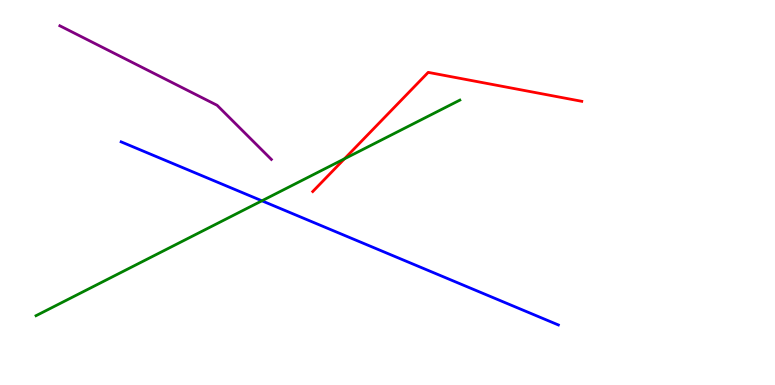[{'lines': ['blue', 'red'], 'intersections': []}, {'lines': ['green', 'red'], 'intersections': [{'x': 4.44, 'y': 5.88}]}, {'lines': ['purple', 'red'], 'intersections': []}, {'lines': ['blue', 'green'], 'intersections': [{'x': 3.38, 'y': 4.78}]}, {'lines': ['blue', 'purple'], 'intersections': []}, {'lines': ['green', 'purple'], 'intersections': []}]